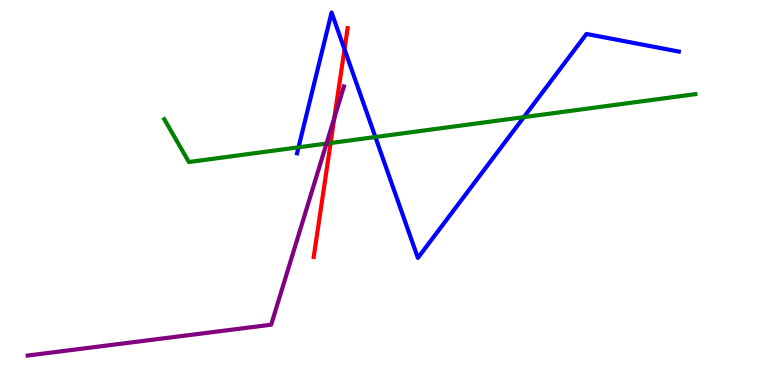[{'lines': ['blue', 'red'], 'intersections': [{'x': 4.45, 'y': 8.72}]}, {'lines': ['green', 'red'], 'intersections': [{'x': 4.27, 'y': 6.29}]}, {'lines': ['purple', 'red'], 'intersections': [{'x': 4.31, 'y': 6.94}]}, {'lines': ['blue', 'green'], 'intersections': [{'x': 3.85, 'y': 6.17}, {'x': 4.84, 'y': 6.44}, {'x': 6.76, 'y': 6.96}]}, {'lines': ['blue', 'purple'], 'intersections': []}, {'lines': ['green', 'purple'], 'intersections': [{'x': 4.21, 'y': 6.27}]}]